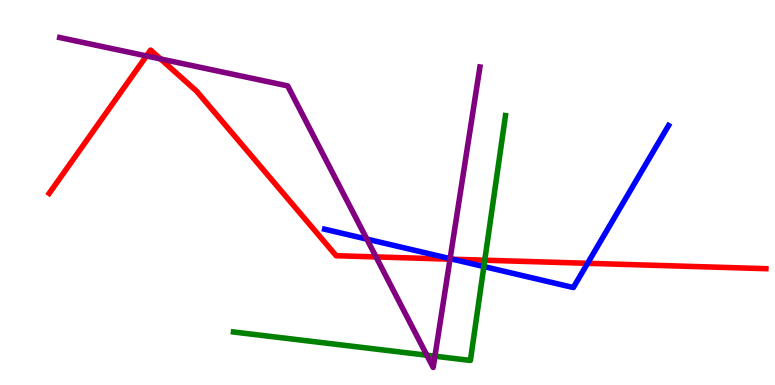[{'lines': ['blue', 'red'], 'intersections': [{'x': 5.84, 'y': 3.27}, {'x': 7.58, 'y': 3.16}]}, {'lines': ['green', 'red'], 'intersections': [{'x': 6.26, 'y': 3.24}]}, {'lines': ['purple', 'red'], 'intersections': [{'x': 1.89, 'y': 8.55}, {'x': 2.07, 'y': 8.47}, {'x': 4.85, 'y': 3.33}, {'x': 5.81, 'y': 3.27}]}, {'lines': ['blue', 'green'], 'intersections': [{'x': 6.24, 'y': 3.08}]}, {'lines': ['blue', 'purple'], 'intersections': [{'x': 4.73, 'y': 3.79}, {'x': 5.81, 'y': 3.28}]}, {'lines': ['green', 'purple'], 'intersections': [{'x': 5.51, 'y': 0.773}, {'x': 5.61, 'y': 0.748}]}]